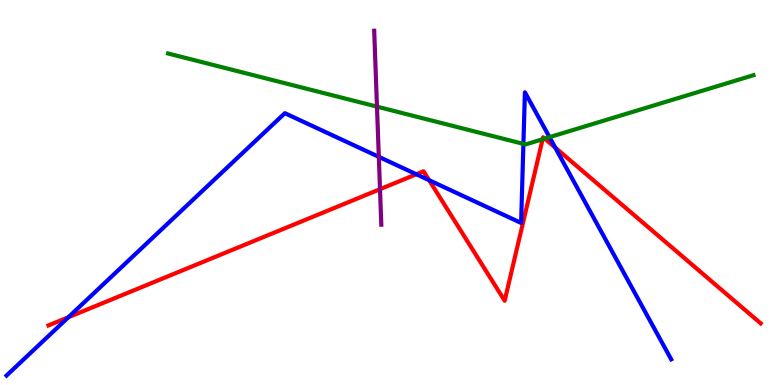[{'lines': ['blue', 'red'], 'intersections': [{'x': 0.883, 'y': 1.76}, {'x': 5.37, 'y': 5.47}, {'x': 5.54, 'y': 5.32}, {'x': 7.16, 'y': 6.17}]}, {'lines': ['green', 'red'], 'intersections': [{'x': 7.0, 'y': 6.38}, {'x': 7.03, 'y': 6.4}]}, {'lines': ['purple', 'red'], 'intersections': [{'x': 4.9, 'y': 5.09}]}, {'lines': ['blue', 'green'], 'intersections': [{'x': 6.75, 'y': 6.26}, {'x': 7.09, 'y': 6.44}]}, {'lines': ['blue', 'purple'], 'intersections': [{'x': 4.89, 'y': 5.93}]}, {'lines': ['green', 'purple'], 'intersections': [{'x': 4.86, 'y': 7.23}]}]